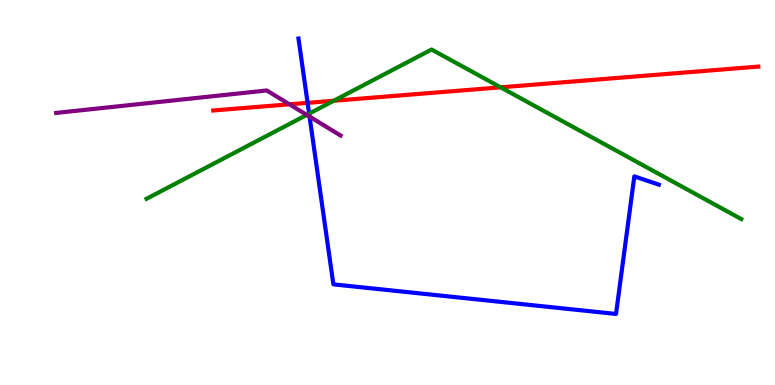[{'lines': ['blue', 'red'], 'intersections': [{'x': 3.97, 'y': 7.33}]}, {'lines': ['green', 'red'], 'intersections': [{'x': 4.31, 'y': 7.38}, {'x': 6.46, 'y': 7.73}]}, {'lines': ['purple', 'red'], 'intersections': [{'x': 3.73, 'y': 7.29}]}, {'lines': ['blue', 'green'], 'intersections': [{'x': 3.99, 'y': 7.05}]}, {'lines': ['blue', 'purple'], 'intersections': [{'x': 3.99, 'y': 6.97}]}, {'lines': ['green', 'purple'], 'intersections': [{'x': 3.96, 'y': 7.02}]}]